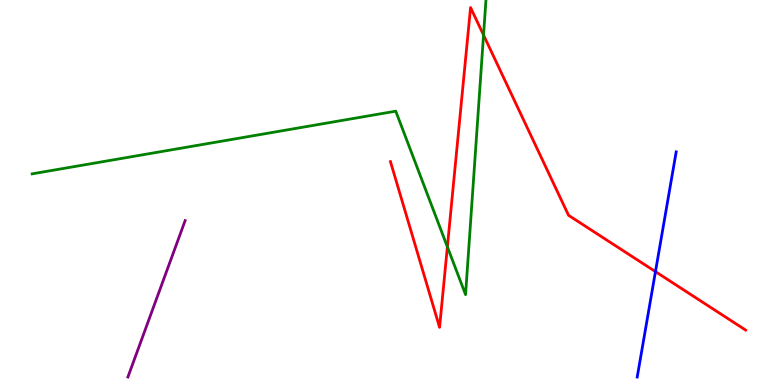[{'lines': ['blue', 'red'], 'intersections': [{'x': 8.46, 'y': 2.94}]}, {'lines': ['green', 'red'], 'intersections': [{'x': 5.77, 'y': 3.59}, {'x': 6.24, 'y': 9.09}]}, {'lines': ['purple', 'red'], 'intersections': []}, {'lines': ['blue', 'green'], 'intersections': []}, {'lines': ['blue', 'purple'], 'intersections': []}, {'lines': ['green', 'purple'], 'intersections': []}]